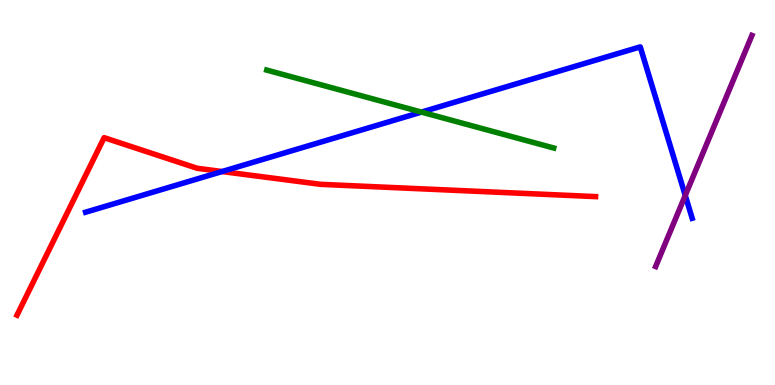[{'lines': ['blue', 'red'], 'intersections': [{'x': 2.87, 'y': 5.54}]}, {'lines': ['green', 'red'], 'intersections': []}, {'lines': ['purple', 'red'], 'intersections': []}, {'lines': ['blue', 'green'], 'intersections': [{'x': 5.44, 'y': 7.09}]}, {'lines': ['blue', 'purple'], 'intersections': [{'x': 8.84, 'y': 4.92}]}, {'lines': ['green', 'purple'], 'intersections': []}]